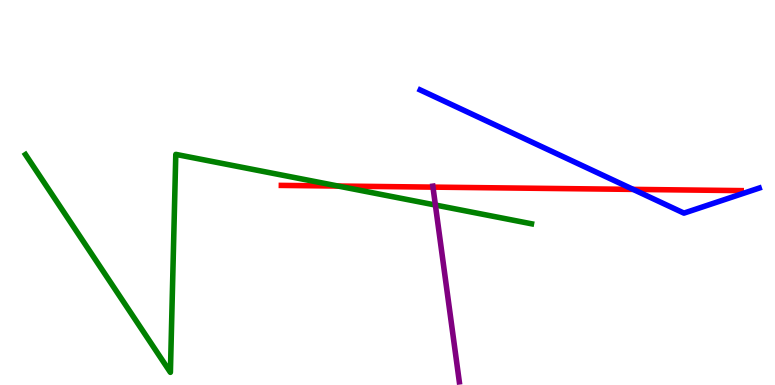[{'lines': ['blue', 'red'], 'intersections': [{'x': 8.17, 'y': 5.08}]}, {'lines': ['green', 'red'], 'intersections': [{'x': 4.36, 'y': 5.17}]}, {'lines': ['purple', 'red'], 'intersections': [{'x': 5.59, 'y': 5.14}]}, {'lines': ['blue', 'green'], 'intersections': []}, {'lines': ['blue', 'purple'], 'intersections': []}, {'lines': ['green', 'purple'], 'intersections': [{'x': 5.62, 'y': 4.67}]}]